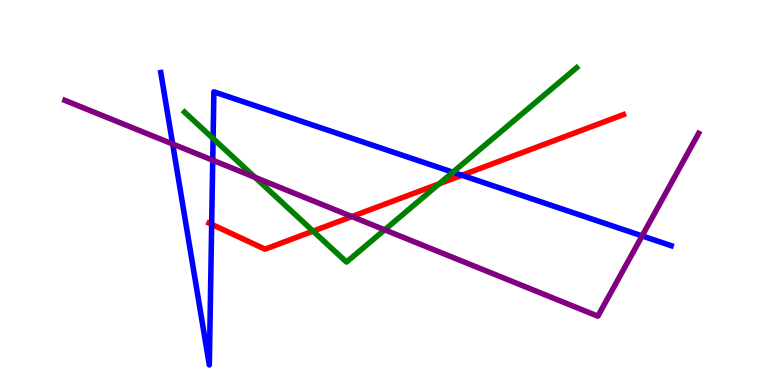[{'lines': ['blue', 'red'], 'intersections': [{'x': 2.73, 'y': 4.17}, {'x': 5.96, 'y': 5.45}]}, {'lines': ['green', 'red'], 'intersections': [{'x': 4.04, 'y': 4.0}, {'x': 5.67, 'y': 5.23}]}, {'lines': ['purple', 'red'], 'intersections': [{'x': 4.54, 'y': 4.38}]}, {'lines': ['blue', 'green'], 'intersections': [{'x': 2.75, 'y': 6.4}, {'x': 5.84, 'y': 5.53}]}, {'lines': ['blue', 'purple'], 'intersections': [{'x': 2.23, 'y': 6.26}, {'x': 2.75, 'y': 5.84}, {'x': 8.29, 'y': 3.87}]}, {'lines': ['green', 'purple'], 'intersections': [{'x': 3.29, 'y': 5.39}, {'x': 4.96, 'y': 4.03}]}]